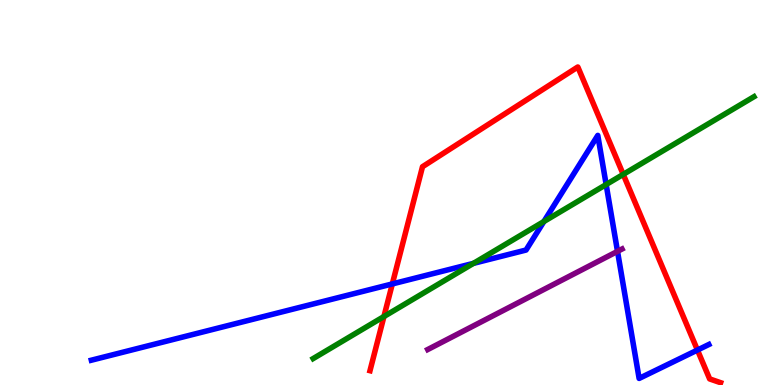[{'lines': ['blue', 'red'], 'intersections': [{'x': 5.06, 'y': 2.63}, {'x': 9.0, 'y': 0.908}]}, {'lines': ['green', 'red'], 'intersections': [{'x': 4.95, 'y': 1.78}, {'x': 8.04, 'y': 5.47}]}, {'lines': ['purple', 'red'], 'intersections': []}, {'lines': ['blue', 'green'], 'intersections': [{'x': 6.11, 'y': 3.16}, {'x': 7.02, 'y': 4.25}, {'x': 7.82, 'y': 5.21}]}, {'lines': ['blue', 'purple'], 'intersections': [{'x': 7.97, 'y': 3.47}]}, {'lines': ['green', 'purple'], 'intersections': []}]